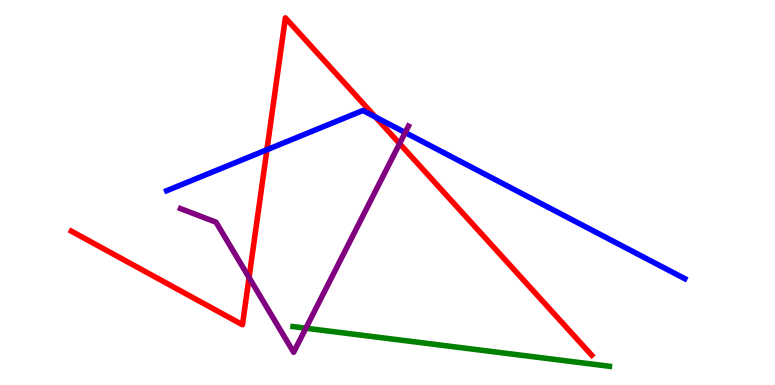[{'lines': ['blue', 'red'], 'intersections': [{'x': 3.44, 'y': 6.11}, {'x': 4.84, 'y': 6.96}]}, {'lines': ['green', 'red'], 'intersections': []}, {'lines': ['purple', 'red'], 'intersections': [{'x': 3.21, 'y': 2.79}, {'x': 5.16, 'y': 6.27}]}, {'lines': ['blue', 'green'], 'intersections': []}, {'lines': ['blue', 'purple'], 'intersections': [{'x': 5.23, 'y': 6.56}]}, {'lines': ['green', 'purple'], 'intersections': [{'x': 3.95, 'y': 1.48}]}]